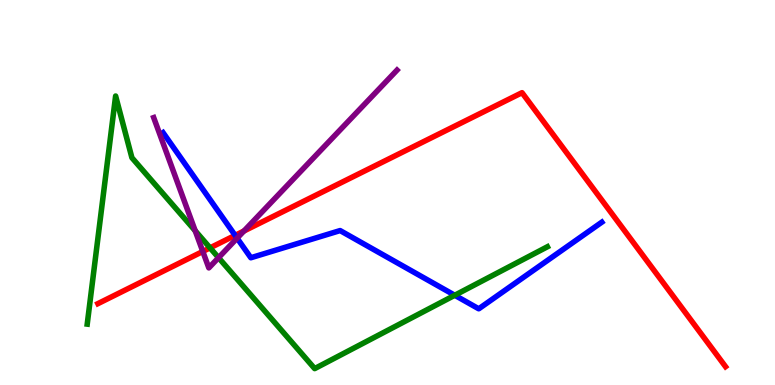[{'lines': ['blue', 'red'], 'intersections': [{'x': 3.03, 'y': 3.89}]}, {'lines': ['green', 'red'], 'intersections': [{'x': 2.71, 'y': 3.56}]}, {'lines': ['purple', 'red'], 'intersections': [{'x': 2.62, 'y': 3.47}, {'x': 3.15, 'y': 4.0}]}, {'lines': ['blue', 'green'], 'intersections': [{'x': 5.87, 'y': 2.33}]}, {'lines': ['blue', 'purple'], 'intersections': [{'x': 3.06, 'y': 3.81}]}, {'lines': ['green', 'purple'], 'intersections': [{'x': 2.52, 'y': 4.01}, {'x': 2.82, 'y': 3.31}]}]